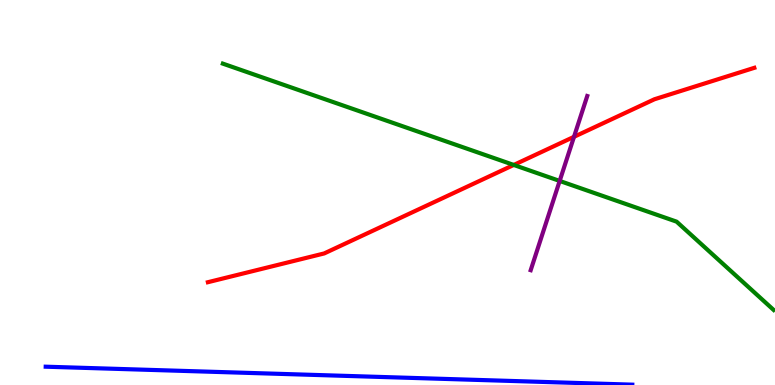[{'lines': ['blue', 'red'], 'intersections': []}, {'lines': ['green', 'red'], 'intersections': [{'x': 6.63, 'y': 5.72}]}, {'lines': ['purple', 'red'], 'intersections': [{'x': 7.41, 'y': 6.45}]}, {'lines': ['blue', 'green'], 'intersections': []}, {'lines': ['blue', 'purple'], 'intersections': []}, {'lines': ['green', 'purple'], 'intersections': [{'x': 7.22, 'y': 5.3}]}]